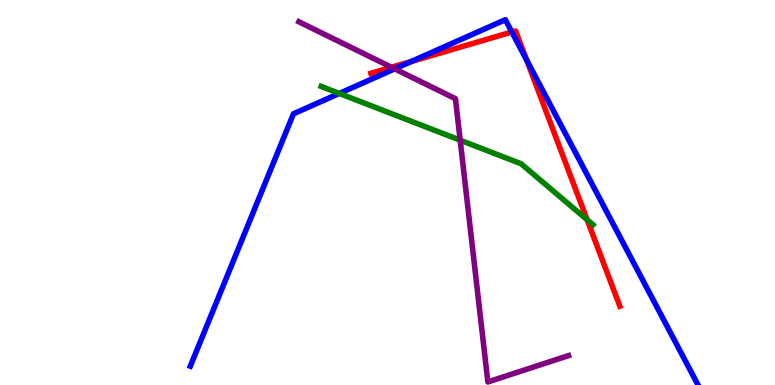[{'lines': ['blue', 'red'], 'intersections': [{'x': 5.31, 'y': 8.4}, {'x': 6.6, 'y': 9.17}, {'x': 6.79, 'y': 8.44}]}, {'lines': ['green', 'red'], 'intersections': [{'x': 7.58, 'y': 4.29}]}, {'lines': ['purple', 'red'], 'intersections': [{'x': 5.05, 'y': 8.25}]}, {'lines': ['blue', 'green'], 'intersections': [{'x': 4.38, 'y': 7.57}]}, {'lines': ['blue', 'purple'], 'intersections': [{'x': 5.09, 'y': 8.21}]}, {'lines': ['green', 'purple'], 'intersections': [{'x': 5.94, 'y': 6.36}]}]